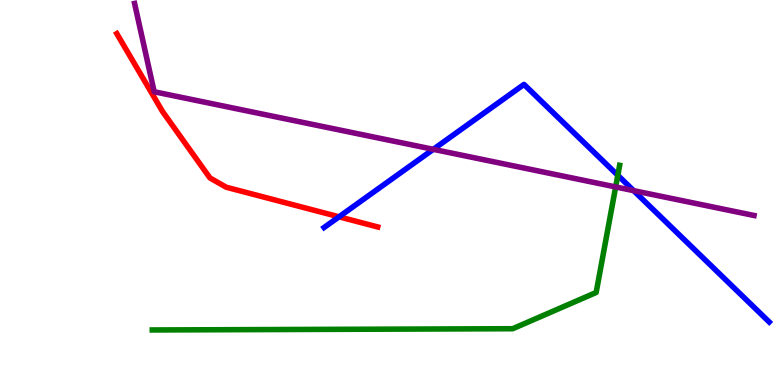[{'lines': ['blue', 'red'], 'intersections': [{'x': 4.37, 'y': 4.37}]}, {'lines': ['green', 'red'], 'intersections': []}, {'lines': ['purple', 'red'], 'intersections': []}, {'lines': ['blue', 'green'], 'intersections': [{'x': 7.97, 'y': 5.45}]}, {'lines': ['blue', 'purple'], 'intersections': [{'x': 5.59, 'y': 6.12}, {'x': 8.18, 'y': 5.05}]}, {'lines': ['green', 'purple'], 'intersections': [{'x': 7.94, 'y': 5.14}]}]